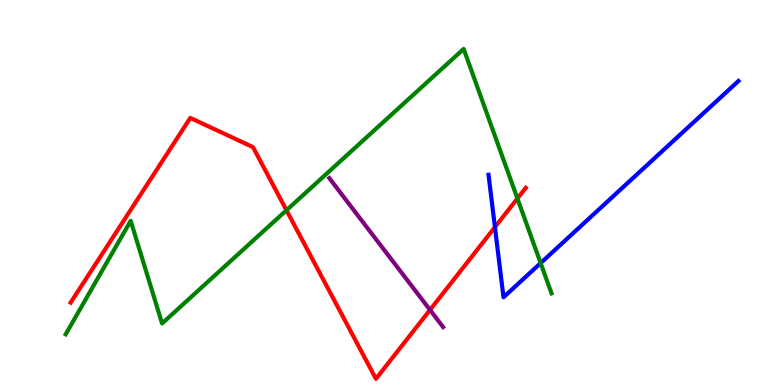[{'lines': ['blue', 'red'], 'intersections': [{'x': 6.39, 'y': 4.1}]}, {'lines': ['green', 'red'], 'intersections': [{'x': 3.7, 'y': 4.54}, {'x': 6.68, 'y': 4.84}]}, {'lines': ['purple', 'red'], 'intersections': [{'x': 5.55, 'y': 1.95}]}, {'lines': ['blue', 'green'], 'intersections': [{'x': 6.98, 'y': 3.17}]}, {'lines': ['blue', 'purple'], 'intersections': []}, {'lines': ['green', 'purple'], 'intersections': []}]